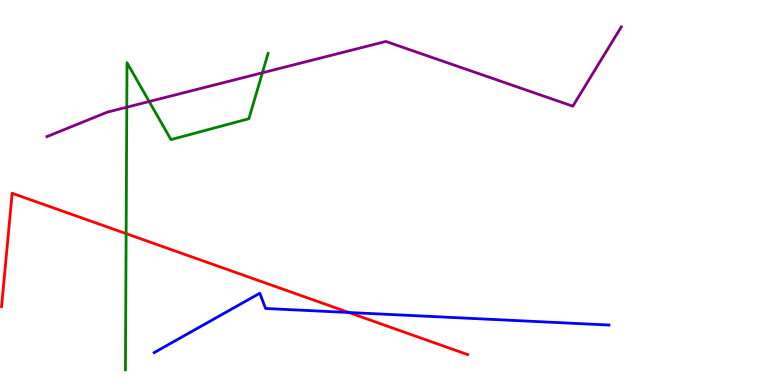[{'lines': ['blue', 'red'], 'intersections': [{'x': 4.5, 'y': 1.88}]}, {'lines': ['green', 'red'], 'intersections': [{'x': 1.63, 'y': 3.93}]}, {'lines': ['purple', 'red'], 'intersections': []}, {'lines': ['blue', 'green'], 'intersections': []}, {'lines': ['blue', 'purple'], 'intersections': []}, {'lines': ['green', 'purple'], 'intersections': [{'x': 1.64, 'y': 7.22}, {'x': 1.93, 'y': 7.36}, {'x': 3.39, 'y': 8.11}]}]